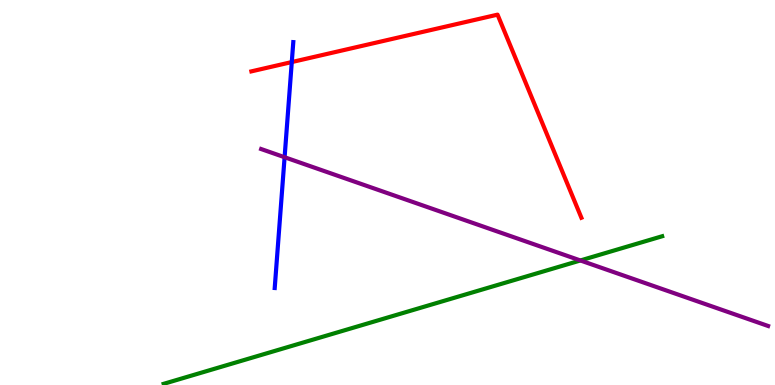[{'lines': ['blue', 'red'], 'intersections': [{'x': 3.76, 'y': 8.39}]}, {'lines': ['green', 'red'], 'intersections': []}, {'lines': ['purple', 'red'], 'intersections': []}, {'lines': ['blue', 'green'], 'intersections': []}, {'lines': ['blue', 'purple'], 'intersections': [{'x': 3.67, 'y': 5.92}]}, {'lines': ['green', 'purple'], 'intersections': [{'x': 7.49, 'y': 3.23}]}]